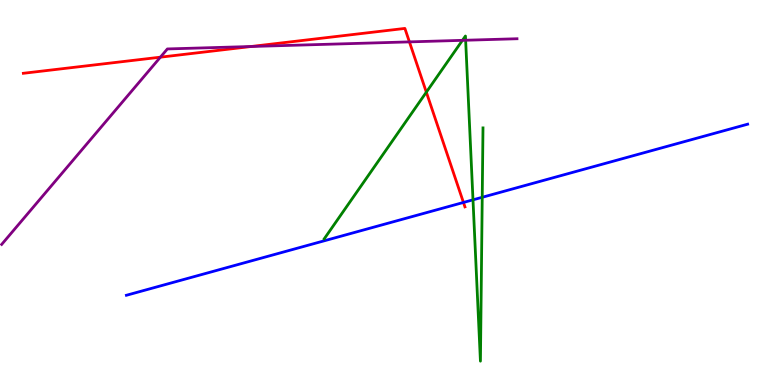[{'lines': ['blue', 'red'], 'intersections': [{'x': 5.98, 'y': 4.74}]}, {'lines': ['green', 'red'], 'intersections': [{'x': 5.5, 'y': 7.61}]}, {'lines': ['purple', 'red'], 'intersections': [{'x': 2.07, 'y': 8.52}, {'x': 3.24, 'y': 8.79}, {'x': 5.28, 'y': 8.91}]}, {'lines': ['blue', 'green'], 'intersections': [{'x': 6.1, 'y': 4.81}, {'x': 6.22, 'y': 4.88}]}, {'lines': ['blue', 'purple'], 'intersections': []}, {'lines': ['green', 'purple'], 'intersections': [{'x': 5.97, 'y': 8.95}, {'x': 6.01, 'y': 8.95}]}]